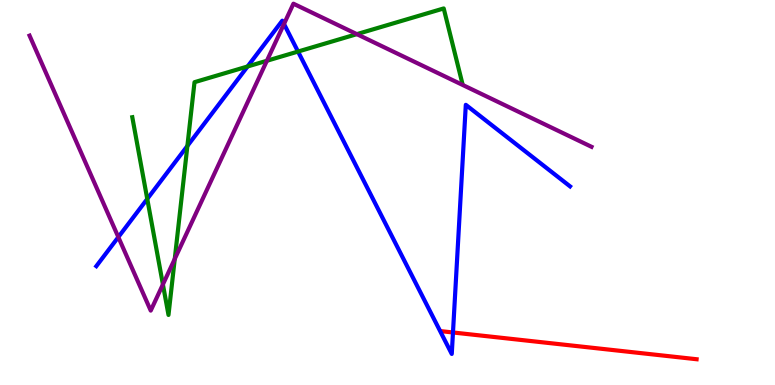[{'lines': ['blue', 'red'], 'intersections': [{'x': 5.84, 'y': 1.36}]}, {'lines': ['green', 'red'], 'intersections': []}, {'lines': ['purple', 'red'], 'intersections': []}, {'lines': ['blue', 'green'], 'intersections': [{'x': 1.9, 'y': 4.83}, {'x': 2.42, 'y': 6.21}, {'x': 3.19, 'y': 8.27}, {'x': 3.85, 'y': 8.66}]}, {'lines': ['blue', 'purple'], 'intersections': [{'x': 1.53, 'y': 3.84}, {'x': 3.66, 'y': 9.38}]}, {'lines': ['green', 'purple'], 'intersections': [{'x': 2.1, 'y': 2.61}, {'x': 2.25, 'y': 3.27}, {'x': 3.44, 'y': 8.42}, {'x': 4.6, 'y': 9.11}]}]